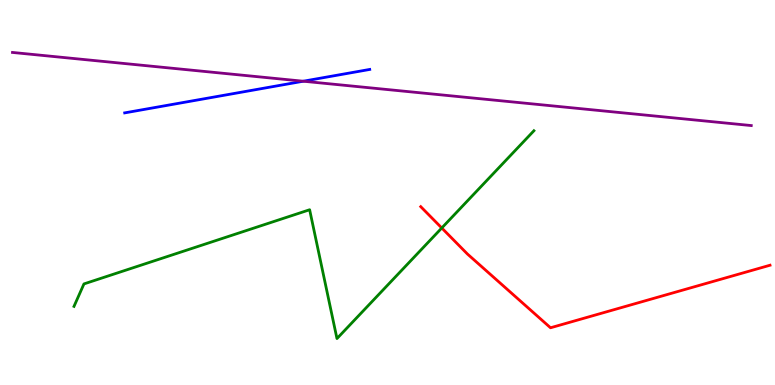[{'lines': ['blue', 'red'], 'intersections': []}, {'lines': ['green', 'red'], 'intersections': [{'x': 5.7, 'y': 4.08}]}, {'lines': ['purple', 'red'], 'intersections': []}, {'lines': ['blue', 'green'], 'intersections': []}, {'lines': ['blue', 'purple'], 'intersections': [{'x': 3.91, 'y': 7.89}]}, {'lines': ['green', 'purple'], 'intersections': []}]